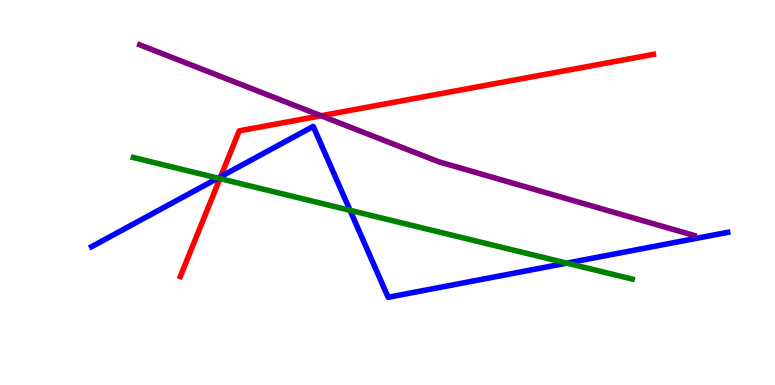[{'lines': ['blue', 'red'], 'intersections': [{'x': 2.85, 'y': 5.41}]}, {'lines': ['green', 'red'], 'intersections': [{'x': 2.84, 'y': 5.36}]}, {'lines': ['purple', 'red'], 'intersections': [{'x': 4.14, 'y': 6.99}]}, {'lines': ['blue', 'green'], 'intersections': [{'x': 2.81, 'y': 5.37}, {'x': 4.52, 'y': 4.54}, {'x': 7.31, 'y': 3.17}]}, {'lines': ['blue', 'purple'], 'intersections': []}, {'lines': ['green', 'purple'], 'intersections': []}]